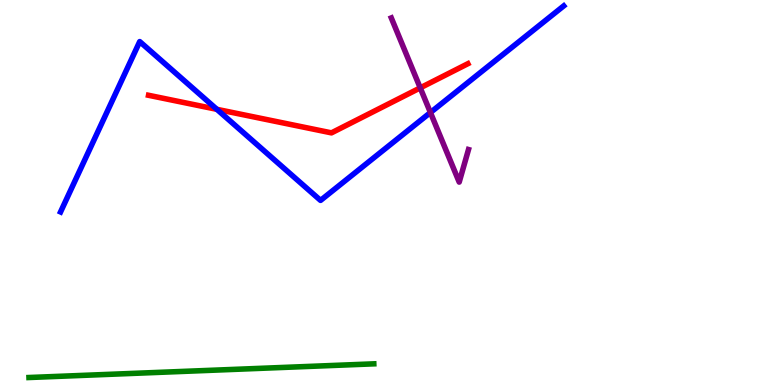[{'lines': ['blue', 'red'], 'intersections': [{'x': 2.8, 'y': 7.16}]}, {'lines': ['green', 'red'], 'intersections': []}, {'lines': ['purple', 'red'], 'intersections': [{'x': 5.42, 'y': 7.72}]}, {'lines': ['blue', 'green'], 'intersections': []}, {'lines': ['blue', 'purple'], 'intersections': [{'x': 5.55, 'y': 7.08}]}, {'lines': ['green', 'purple'], 'intersections': []}]